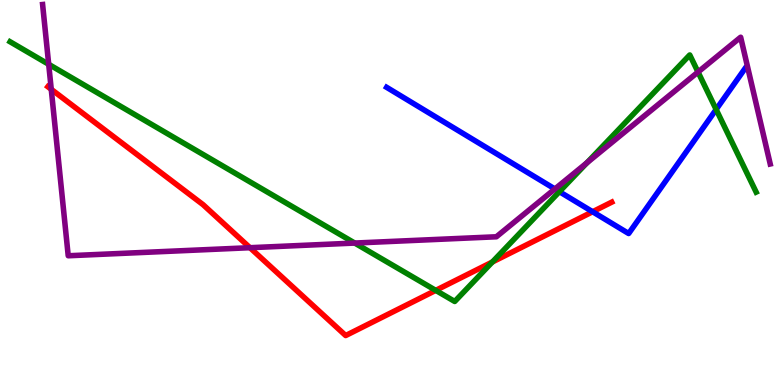[{'lines': ['blue', 'red'], 'intersections': [{'x': 7.65, 'y': 4.5}]}, {'lines': ['green', 'red'], 'intersections': [{'x': 5.62, 'y': 2.46}, {'x': 6.35, 'y': 3.19}]}, {'lines': ['purple', 'red'], 'intersections': [{'x': 0.661, 'y': 7.68}, {'x': 3.23, 'y': 3.57}]}, {'lines': ['blue', 'green'], 'intersections': [{'x': 7.22, 'y': 5.02}, {'x': 9.24, 'y': 7.16}]}, {'lines': ['blue', 'purple'], 'intersections': [{'x': 7.16, 'y': 5.09}]}, {'lines': ['green', 'purple'], 'intersections': [{'x': 0.628, 'y': 8.33}, {'x': 4.58, 'y': 3.69}, {'x': 7.57, 'y': 5.77}, {'x': 9.01, 'y': 8.13}]}]